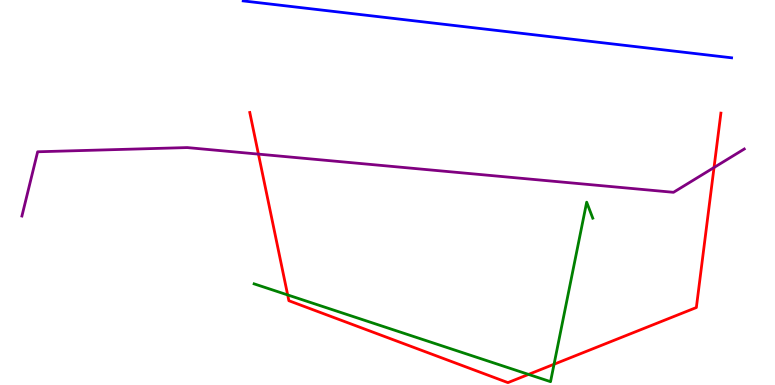[{'lines': ['blue', 'red'], 'intersections': []}, {'lines': ['green', 'red'], 'intersections': [{'x': 3.71, 'y': 2.34}, {'x': 6.82, 'y': 0.275}, {'x': 7.15, 'y': 0.539}]}, {'lines': ['purple', 'red'], 'intersections': [{'x': 3.33, 'y': 6.0}, {'x': 9.21, 'y': 5.65}]}, {'lines': ['blue', 'green'], 'intersections': []}, {'lines': ['blue', 'purple'], 'intersections': []}, {'lines': ['green', 'purple'], 'intersections': []}]